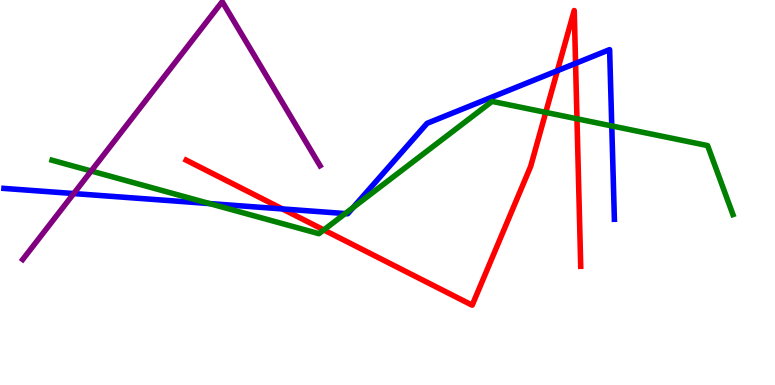[{'lines': ['blue', 'red'], 'intersections': [{'x': 3.64, 'y': 4.57}, {'x': 7.19, 'y': 8.16}, {'x': 7.43, 'y': 8.35}]}, {'lines': ['green', 'red'], 'intersections': [{'x': 4.18, 'y': 4.03}, {'x': 7.04, 'y': 7.08}, {'x': 7.44, 'y': 6.91}]}, {'lines': ['purple', 'red'], 'intersections': []}, {'lines': ['blue', 'green'], 'intersections': [{'x': 2.7, 'y': 4.71}, {'x': 4.45, 'y': 4.45}, {'x': 4.56, 'y': 4.61}, {'x': 7.89, 'y': 6.73}]}, {'lines': ['blue', 'purple'], 'intersections': [{'x': 0.952, 'y': 4.97}]}, {'lines': ['green', 'purple'], 'intersections': [{'x': 1.18, 'y': 5.56}]}]